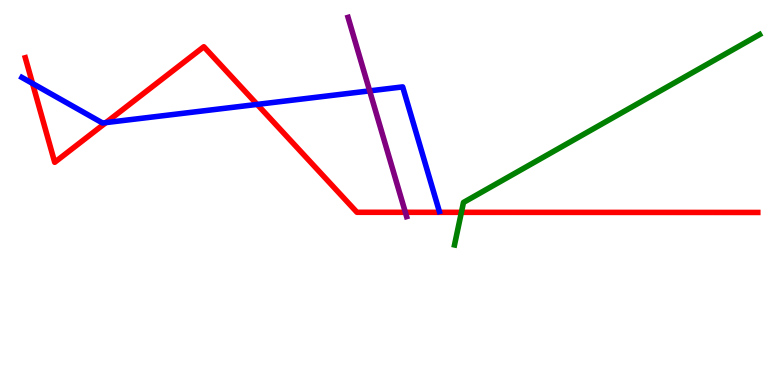[{'lines': ['blue', 'red'], 'intersections': [{'x': 0.42, 'y': 7.83}, {'x': 1.37, 'y': 6.82}, {'x': 3.32, 'y': 7.29}]}, {'lines': ['green', 'red'], 'intersections': [{'x': 5.95, 'y': 4.48}]}, {'lines': ['purple', 'red'], 'intersections': [{'x': 5.23, 'y': 4.49}]}, {'lines': ['blue', 'green'], 'intersections': []}, {'lines': ['blue', 'purple'], 'intersections': [{'x': 4.77, 'y': 7.64}]}, {'lines': ['green', 'purple'], 'intersections': []}]